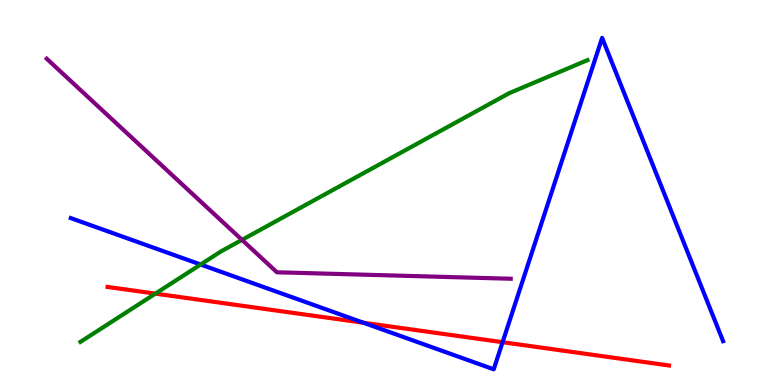[{'lines': ['blue', 'red'], 'intersections': [{'x': 4.69, 'y': 1.62}, {'x': 6.48, 'y': 1.11}]}, {'lines': ['green', 'red'], 'intersections': [{'x': 2.01, 'y': 2.37}]}, {'lines': ['purple', 'red'], 'intersections': []}, {'lines': ['blue', 'green'], 'intersections': [{'x': 2.59, 'y': 3.13}]}, {'lines': ['blue', 'purple'], 'intersections': []}, {'lines': ['green', 'purple'], 'intersections': [{'x': 3.12, 'y': 3.77}]}]